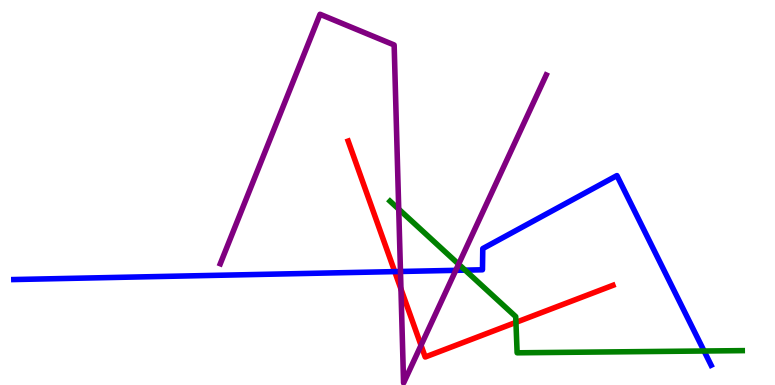[{'lines': ['blue', 'red'], 'intersections': [{'x': 5.09, 'y': 2.95}]}, {'lines': ['green', 'red'], 'intersections': [{'x': 6.66, 'y': 1.63}]}, {'lines': ['purple', 'red'], 'intersections': [{'x': 5.17, 'y': 2.49}, {'x': 5.43, 'y': 1.03}]}, {'lines': ['blue', 'green'], 'intersections': [{'x': 6.0, 'y': 2.98}, {'x': 9.08, 'y': 0.883}]}, {'lines': ['blue', 'purple'], 'intersections': [{'x': 5.17, 'y': 2.95}, {'x': 5.88, 'y': 2.98}]}, {'lines': ['green', 'purple'], 'intersections': [{'x': 5.14, 'y': 4.57}, {'x': 5.92, 'y': 3.14}]}]